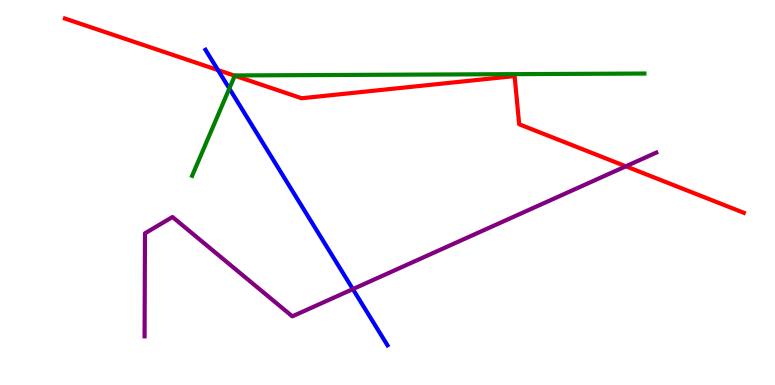[{'lines': ['blue', 'red'], 'intersections': [{'x': 2.81, 'y': 8.18}]}, {'lines': ['green', 'red'], 'intersections': [{'x': 3.03, 'y': 8.03}]}, {'lines': ['purple', 'red'], 'intersections': [{'x': 8.08, 'y': 5.68}]}, {'lines': ['blue', 'green'], 'intersections': [{'x': 2.96, 'y': 7.7}]}, {'lines': ['blue', 'purple'], 'intersections': [{'x': 4.55, 'y': 2.49}]}, {'lines': ['green', 'purple'], 'intersections': []}]